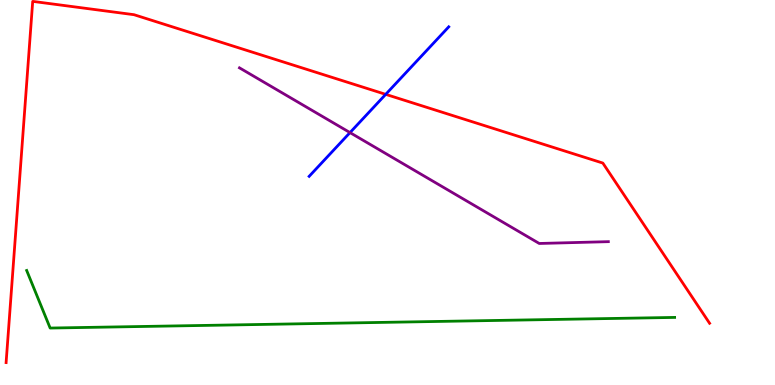[{'lines': ['blue', 'red'], 'intersections': [{'x': 4.98, 'y': 7.55}]}, {'lines': ['green', 'red'], 'intersections': []}, {'lines': ['purple', 'red'], 'intersections': []}, {'lines': ['blue', 'green'], 'intersections': []}, {'lines': ['blue', 'purple'], 'intersections': [{'x': 4.52, 'y': 6.56}]}, {'lines': ['green', 'purple'], 'intersections': []}]